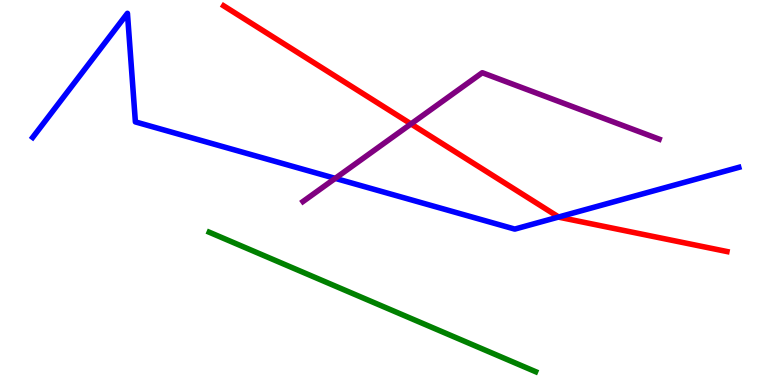[{'lines': ['blue', 'red'], 'intersections': [{'x': 7.21, 'y': 4.36}]}, {'lines': ['green', 'red'], 'intersections': []}, {'lines': ['purple', 'red'], 'intersections': [{'x': 5.3, 'y': 6.78}]}, {'lines': ['blue', 'green'], 'intersections': []}, {'lines': ['blue', 'purple'], 'intersections': [{'x': 4.33, 'y': 5.37}]}, {'lines': ['green', 'purple'], 'intersections': []}]